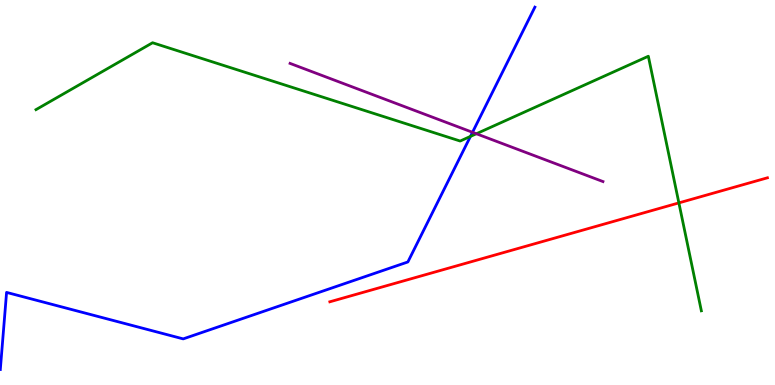[{'lines': ['blue', 'red'], 'intersections': []}, {'lines': ['green', 'red'], 'intersections': [{'x': 8.76, 'y': 4.73}]}, {'lines': ['purple', 'red'], 'intersections': []}, {'lines': ['blue', 'green'], 'intersections': [{'x': 6.07, 'y': 6.46}]}, {'lines': ['blue', 'purple'], 'intersections': [{'x': 6.1, 'y': 6.56}]}, {'lines': ['green', 'purple'], 'intersections': [{'x': 6.15, 'y': 6.53}]}]